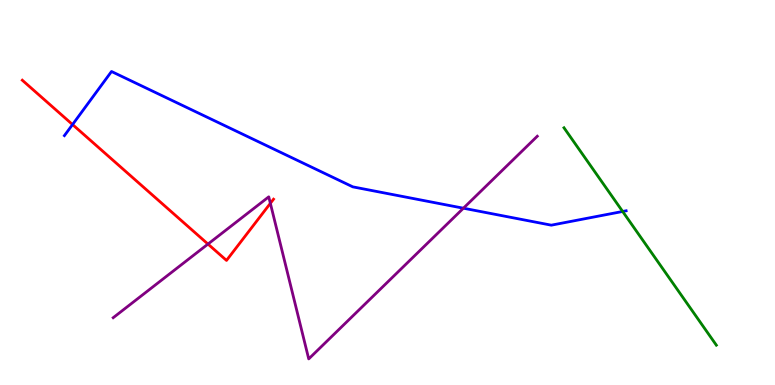[{'lines': ['blue', 'red'], 'intersections': [{'x': 0.936, 'y': 6.76}]}, {'lines': ['green', 'red'], 'intersections': []}, {'lines': ['purple', 'red'], 'intersections': [{'x': 2.68, 'y': 3.66}, {'x': 3.49, 'y': 4.72}]}, {'lines': ['blue', 'green'], 'intersections': [{'x': 8.03, 'y': 4.51}]}, {'lines': ['blue', 'purple'], 'intersections': [{'x': 5.98, 'y': 4.59}]}, {'lines': ['green', 'purple'], 'intersections': []}]